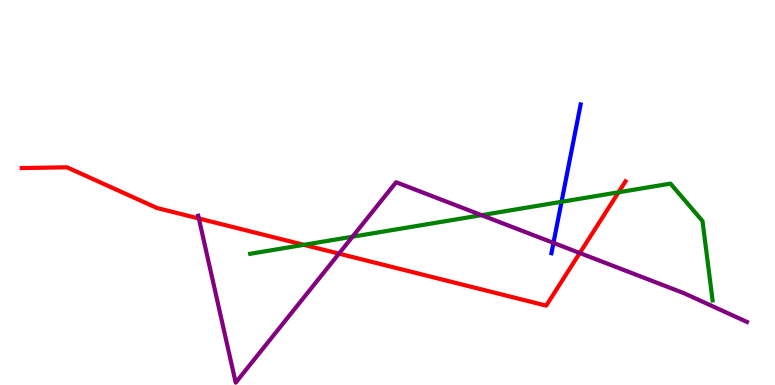[{'lines': ['blue', 'red'], 'intersections': []}, {'lines': ['green', 'red'], 'intersections': [{'x': 3.92, 'y': 3.64}, {'x': 7.98, 'y': 5.01}]}, {'lines': ['purple', 'red'], 'intersections': [{'x': 2.57, 'y': 4.32}, {'x': 4.37, 'y': 3.41}, {'x': 7.48, 'y': 3.43}]}, {'lines': ['blue', 'green'], 'intersections': [{'x': 7.25, 'y': 4.76}]}, {'lines': ['blue', 'purple'], 'intersections': [{'x': 7.14, 'y': 3.69}]}, {'lines': ['green', 'purple'], 'intersections': [{'x': 4.55, 'y': 3.85}, {'x': 6.21, 'y': 4.41}]}]